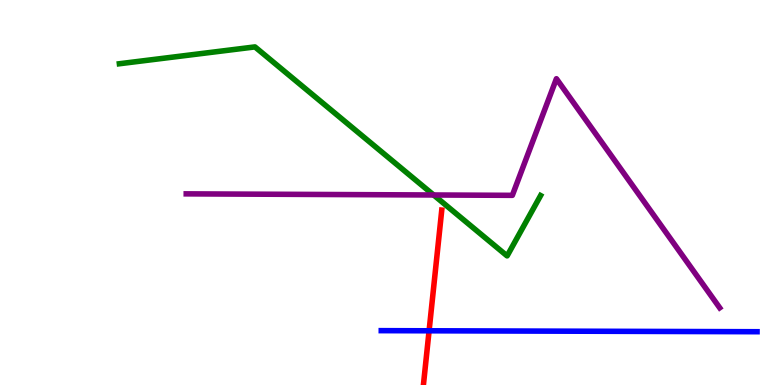[{'lines': ['blue', 'red'], 'intersections': [{'x': 5.54, 'y': 1.41}]}, {'lines': ['green', 'red'], 'intersections': []}, {'lines': ['purple', 'red'], 'intersections': []}, {'lines': ['blue', 'green'], 'intersections': []}, {'lines': ['blue', 'purple'], 'intersections': []}, {'lines': ['green', 'purple'], 'intersections': [{'x': 5.59, 'y': 4.94}]}]